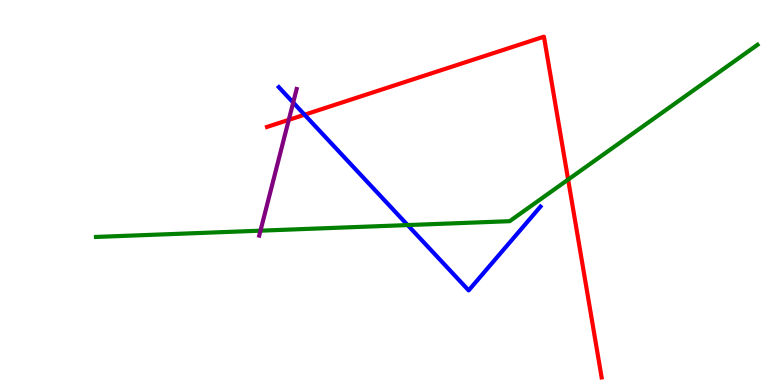[{'lines': ['blue', 'red'], 'intersections': [{'x': 3.93, 'y': 7.02}]}, {'lines': ['green', 'red'], 'intersections': [{'x': 7.33, 'y': 5.34}]}, {'lines': ['purple', 'red'], 'intersections': [{'x': 3.73, 'y': 6.89}]}, {'lines': ['blue', 'green'], 'intersections': [{'x': 5.26, 'y': 4.15}]}, {'lines': ['blue', 'purple'], 'intersections': [{'x': 3.78, 'y': 7.34}]}, {'lines': ['green', 'purple'], 'intersections': [{'x': 3.36, 'y': 4.01}]}]